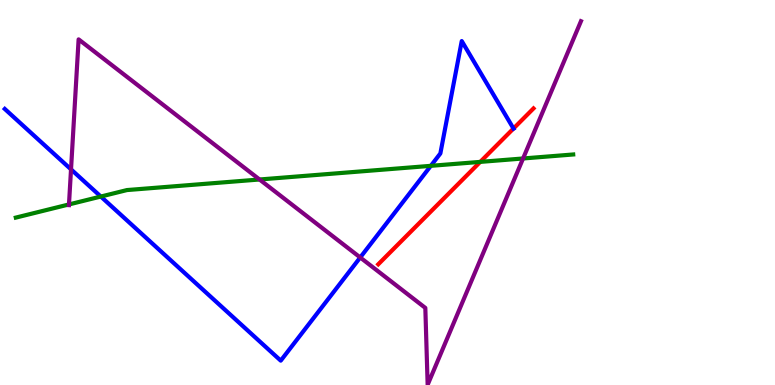[{'lines': ['blue', 'red'], 'intersections': [{'x': 6.63, 'y': 6.66}]}, {'lines': ['green', 'red'], 'intersections': [{'x': 6.2, 'y': 5.8}]}, {'lines': ['purple', 'red'], 'intersections': []}, {'lines': ['blue', 'green'], 'intersections': [{'x': 1.3, 'y': 4.89}, {'x': 5.56, 'y': 5.69}]}, {'lines': ['blue', 'purple'], 'intersections': [{'x': 0.916, 'y': 5.6}, {'x': 4.65, 'y': 3.31}]}, {'lines': ['green', 'purple'], 'intersections': [{'x': 0.89, 'y': 4.69}, {'x': 3.35, 'y': 5.34}, {'x': 6.75, 'y': 5.88}]}]